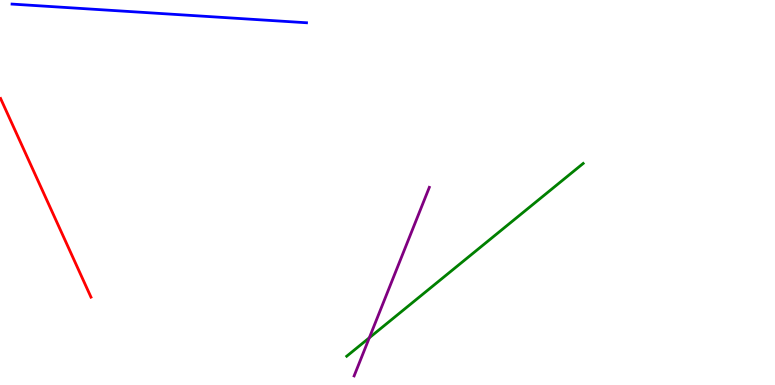[{'lines': ['blue', 'red'], 'intersections': []}, {'lines': ['green', 'red'], 'intersections': []}, {'lines': ['purple', 'red'], 'intersections': []}, {'lines': ['blue', 'green'], 'intersections': []}, {'lines': ['blue', 'purple'], 'intersections': []}, {'lines': ['green', 'purple'], 'intersections': [{'x': 4.77, 'y': 1.23}]}]